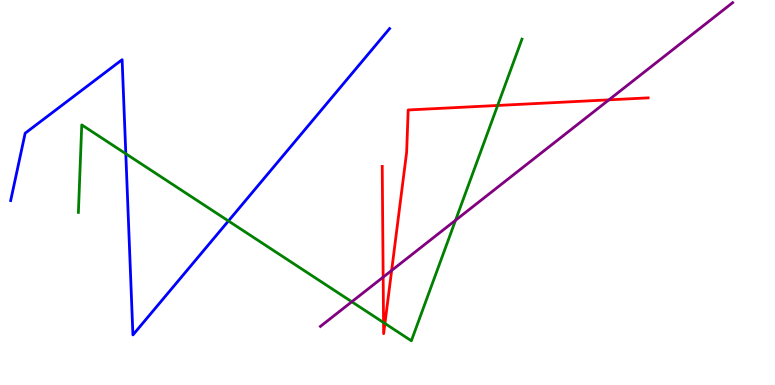[{'lines': ['blue', 'red'], 'intersections': []}, {'lines': ['green', 'red'], 'intersections': [{'x': 4.95, 'y': 1.62}, {'x': 4.97, 'y': 1.6}, {'x': 6.42, 'y': 7.26}]}, {'lines': ['purple', 'red'], 'intersections': [{'x': 4.94, 'y': 2.8}, {'x': 5.05, 'y': 2.98}, {'x': 7.86, 'y': 7.41}]}, {'lines': ['blue', 'green'], 'intersections': [{'x': 1.62, 'y': 6.01}, {'x': 2.95, 'y': 4.26}]}, {'lines': ['blue', 'purple'], 'intersections': []}, {'lines': ['green', 'purple'], 'intersections': [{'x': 4.54, 'y': 2.16}, {'x': 5.88, 'y': 4.28}]}]